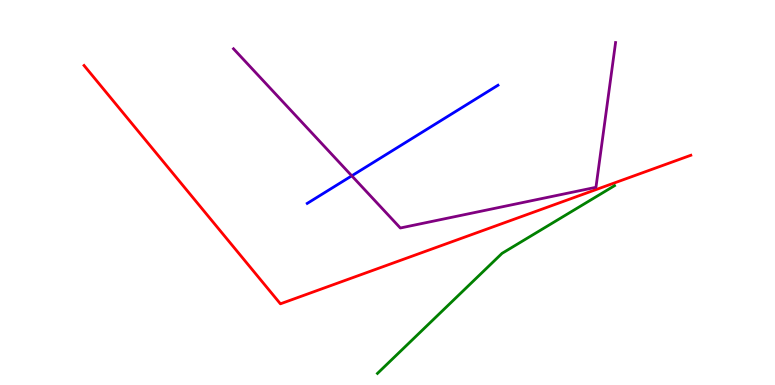[{'lines': ['blue', 'red'], 'intersections': []}, {'lines': ['green', 'red'], 'intersections': []}, {'lines': ['purple', 'red'], 'intersections': []}, {'lines': ['blue', 'green'], 'intersections': []}, {'lines': ['blue', 'purple'], 'intersections': [{'x': 4.54, 'y': 5.43}]}, {'lines': ['green', 'purple'], 'intersections': []}]